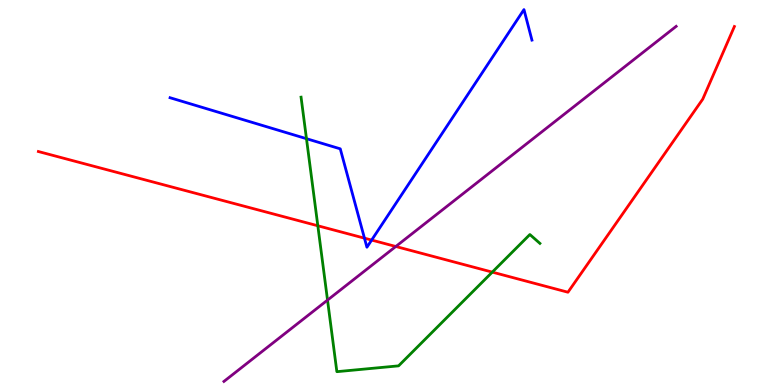[{'lines': ['blue', 'red'], 'intersections': [{'x': 4.7, 'y': 3.81}, {'x': 4.8, 'y': 3.76}]}, {'lines': ['green', 'red'], 'intersections': [{'x': 4.1, 'y': 4.14}, {'x': 6.35, 'y': 2.93}]}, {'lines': ['purple', 'red'], 'intersections': [{'x': 5.11, 'y': 3.6}]}, {'lines': ['blue', 'green'], 'intersections': [{'x': 3.95, 'y': 6.4}]}, {'lines': ['blue', 'purple'], 'intersections': []}, {'lines': ['green', 'purple'], 'intersections': [{'x': 4.23, 'y': 2.21}]}]